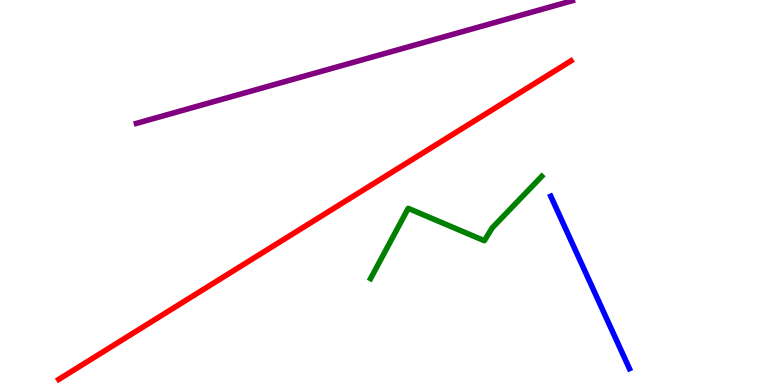[{'lines': ['blue', 'red'], 'intersections': []}, {'lines': ['green', 'red'], 'intersections': []}, {'lines': ['purple', 'red'], 'intersections': []}, {'lines': ['blue', 'green'], 'intersections': []}, {'lines': ['blue', 'purple'], 'intersections': []}, {'lines': ['green', 'purple'], 'intersections': []}]